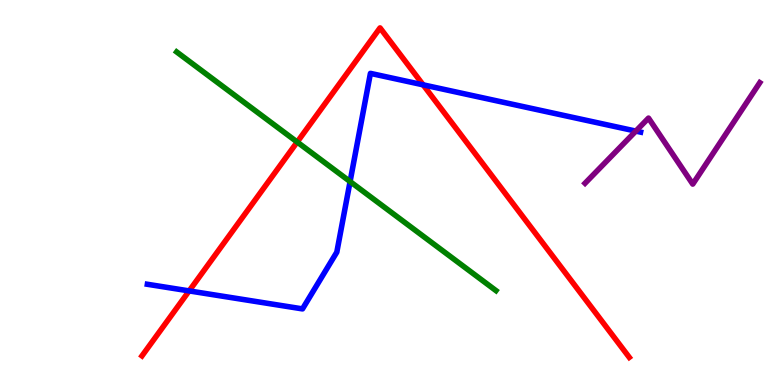[{'lines': ['blue', 'red'], 'intersections': [{'x': 2.44, 'y': 2.44}, {'x': 5.46, 'y': 7.8}]}, {'lines': ['green', 'red'], 'intersections': [{'x': 3.83, 'y': 6.31}]}, {'lines': ['purple', 'red'], 'intersections': []}, {'lines': ['blue', 'green'], 'intersections': [{'x': 4.52, 'y': 5.28}]}, {'lines': ['blue', 'purple'], 'intersections': [{'x': 8.2, 'y': 6.59}]}, {'lines': ['green', 'purple'], 'intersections': []}]